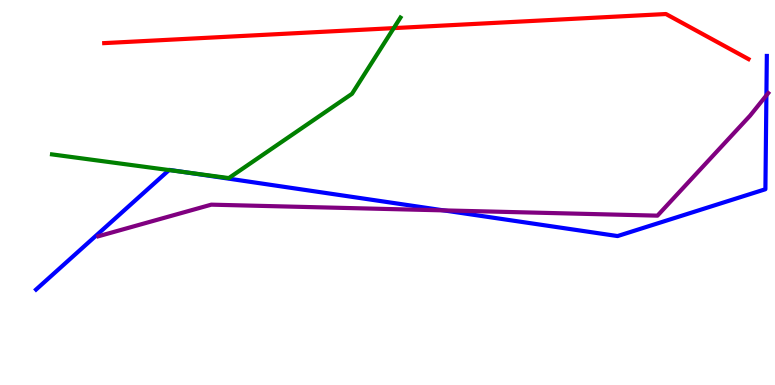[{'lines': ['blue', 'red'], 'intersections': []}, {'lines': ['green', 'red'], 'intersections': [{'x': 5.08, 'y': 9.27}]}, {'lines': ['purple', 'red'], 'intersections': []}, {'lines': ['blue', 'green'], 'intersections': [{'x': 2.18, 'y': 5.58}, {'x': 2.4, 'y': 5.52}]}, {'lines': ['blue', 'purple'], 'intersections': [{'x': 5.72, 'y': 4.54}, {'x': 9.89, 'y': 7.52}]}, {'lines': ['green', 'purple'], 'intersections': []}]